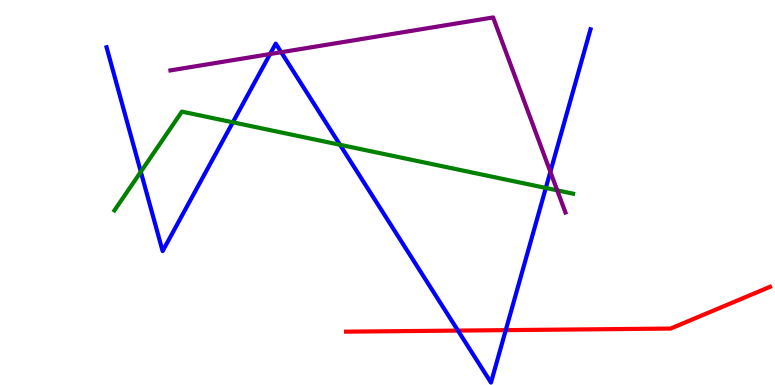[{'lines': ['blue', 'red'], 'intersections': [{'x': 5.91, 'y': 1.41}, {'x': 6.53, 'y': 1.42}]}, {'lines': ['green', 'red'], 'intersections': []}, {'lines': ['purple', 'red'], 'intersections': []}, {'lines': ['blue', 'green'], 'intersections': [{'x': 1.82, 'y': 5.54}, {'x': 3.0, 'y': 6.82}, {'x': 4.39, 'y': 6.24}, {'x': 7.04, 'y': 5.12}]}, {'lines': ['blue', 'purple'], 'intersections': [{'x': 3.48, 'y': 8.6}, {'x': 3.63, 'y': 8.64}, {'x': 7.1, 'y': 5.54}]}, {'lines': ['green', 'purple'], 'intersections': [{'x': 7.19, 'y': 5.06}]}]